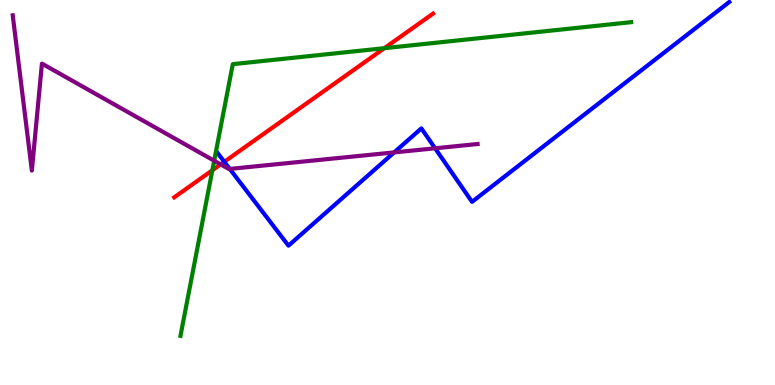[{'lines': ['blue', 'red'], 'intersections': [{'x': 2.89, 'y': 5.8}]}, {'lines': ['green', 'red'], 'intersections': [{'x': 2.74, 'y': 5.58}, {'x': 4.96, 'y': 8.75}]}, {'lines': ['purple', 'red'], 'intersections': [{'x': 2.85, 'y': 5.73}]}, {'lines': ['blue', 'green'], 'intersections': []}, {'lines': ['blue', 'purple'], 'intersections': [{'x': 2.96, 'y': 5.61}, {'x': 5.09, 'y': 6.04}, {'x': 5.61, 'y': 6.15}]}, {'lines': ['green', 'purple'], 'intersections': [{'x': 2.76, 'y': 5.83}]}]